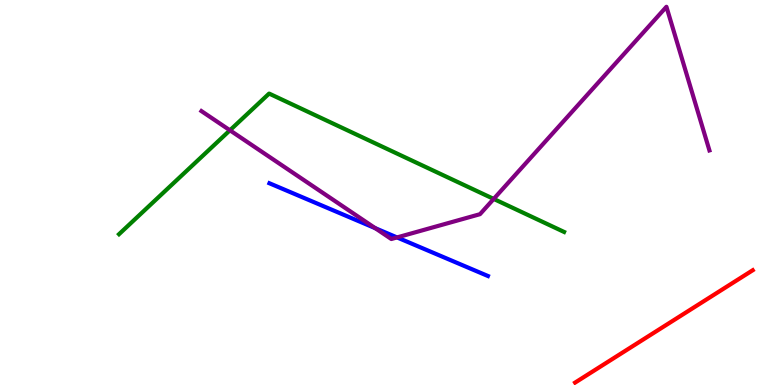[{'lines': ['blue', 'red'], 'intersections': []}, {'lines': ['green', 'red'], 'intersections': []}, {'lines': ['purple', 'red'], 'intersections': []}, {'lines': ['blue', 'green'], 'intersections': []}, {'lines': ['blue', 'purple'], 'intersections': [{'x': 4.84, 'y': 4.07}, {'x': 5.12, 'y': 3.83}]}, {'lines': ['green', 'purple'], 'intersections': [{'x': 2.97, 'y': 6.62}, {'x': 6.37, 'y': 4.83}]}]